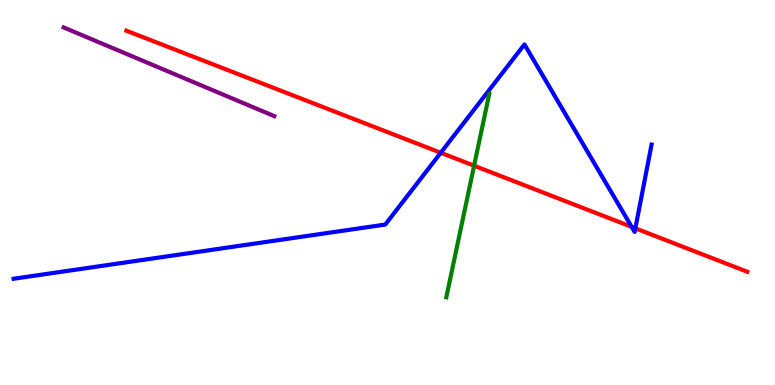[{'lines': ['blue', 'red'], 'intersections': [{'x': 5.69, 'y': 6.03}, {'x': 8.15, 'y': 4.11}, {'x': 8.2, 'y': 4.07}]}, {'lines': ['green', 'red'], 'intersections': [{'x': 6.12, 'y': 5.7}]}, {'lines': ['purple', 'red'], 'intersections': []}, {'lines': ['blue', 'green'], 'intersections': []}, {'lines': ['blue', 'purple'], 'intersections': []}, {'lines': ['green', 'purple'], 'intersections': []}]